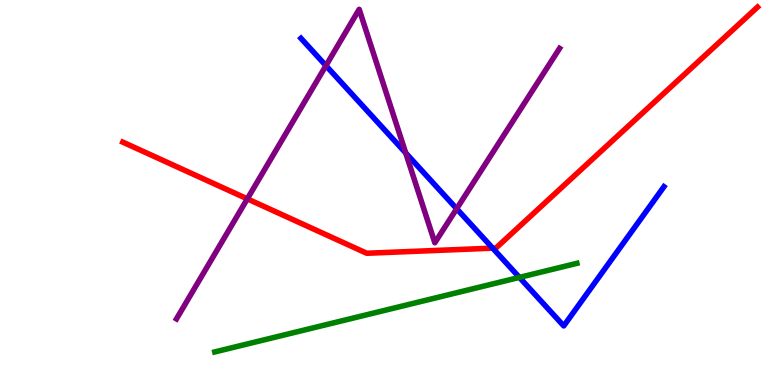[{'lines': ['blue', 'red'], 'intersections': [{'x': 6.36, 'y': 3.55}]}, {'lines': ['green', 'red'], 'intersections': []}, {'lines': ['purple', 'red'], 'intersections': [{'x': 3.19, 'y': 4.83}]}, {'lines': ['blue', 'green'], 'intersections': [{'x': 6.7, 'y': 2.79}]}, {'lines': ['blue', 'purple'], 'intersections': [{'x': 4.21, 'y': 8.29}, {'x': 5.24, 'y': 6.03}, {'x': 5.89, 'y': 4.58}]}, {'lines': ['green', 'purple'], 'intersections': []}]